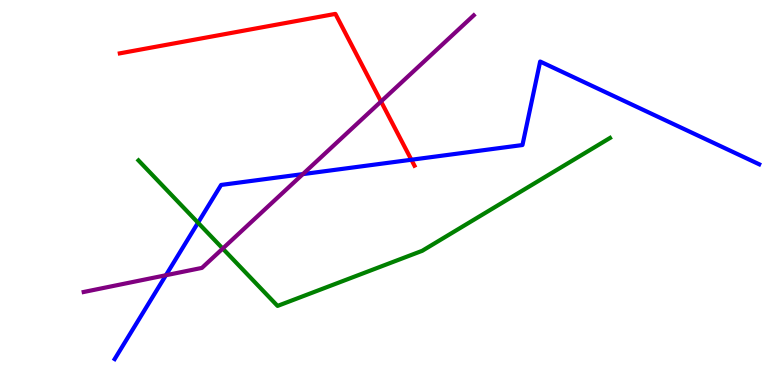[{'lines': ['blue', 'red'], 'intersections': [{'x': 5.31, 'y': 5.85}]}, {'lines': ['green', 'red'], 'intersections': []}, {'lines': ['purple', 'red'], 'intersections': [{'x': 4.92, 'y': 7.36}]}, {'lines': ['blue', 'green'], 'intersections': [{'x': 2.56, 'y': 4.22}]}, {'lines': ['blue', 'purple'], 'intersections': [{'x': 2.14, 'y': 2.85}, {'x': 3.91, 'y': 5.48}]}, {'lines': ['green', 'purple'], 'intersections': [{'x': 2.87, 'y': 3.54}]}]